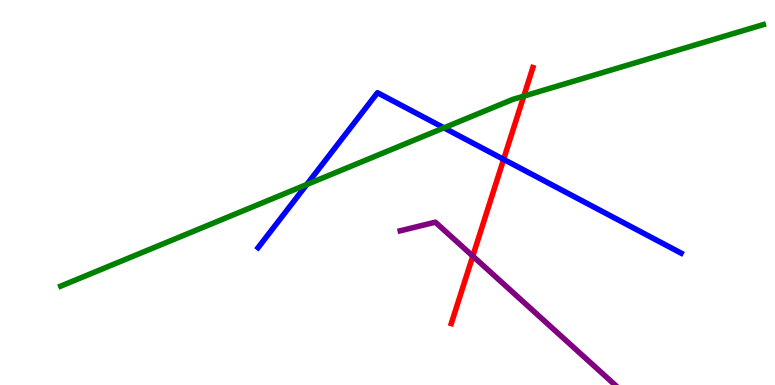[{'lines': ['blue', 'red'], 'intersections': [{'x': 6.5, 'y': 5.86}]}, {'lines': ['green', 'red'], 'intersections': [{'x': 6.76, 'y': 7.5}]}, {'lines': ['purple', 'red'], 'intersections': [{'x': 6.1, 'y': 3.35}]}, {'lines': ['blue', 'green'], 'intersections': [{'x': 3.96, 'y': 5.21}, {'x': 5.73, 'y': 6.68}]}, {'lines': ['blue', 'purple'], 'intersections': []}, {'lines': ['green', 'purple'], 'intersections': []}]